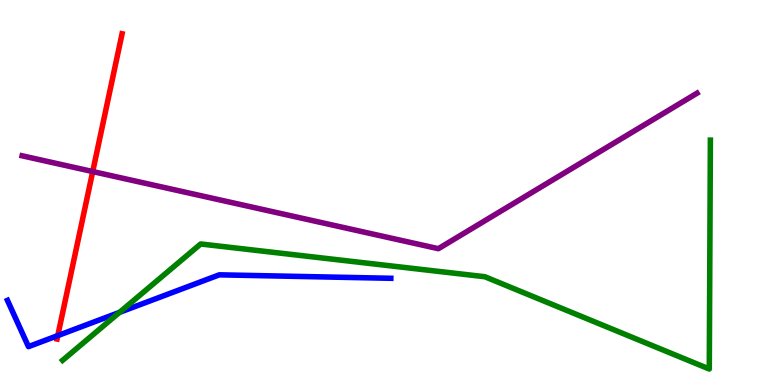[{'lines': ['blue', 'red'], 'intersections': [{'x': 0.746, 'y': 1.28}]}, {'lines': ['green', 'red'], 'intersections': []}, {'lines': ['purple', 'red'], 'intersections': [{'x': 1.2, 'y': 5.54}]}, {'lines': ['blue', 'green'], 'intersections': [{'x': 1.54, 'y': 1.89}]}, {'lines': ['blue', 'purple'], 'intersections': []}, {'lines': ['green', 'purple'], 'intersections': []}]